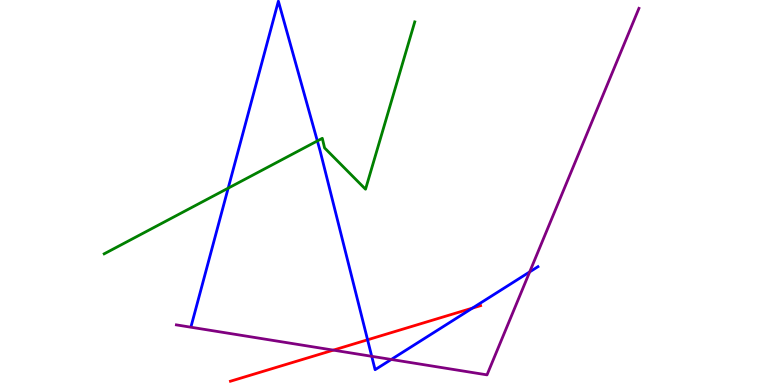[{'lines': ['blue', 'red'], 'intersections': [{'x': 4.74, 'y': 1.17}, {'x': 6.1, 'y': 2.0}]}, {'lines': ['green', 'red'], 'intersections': []}, {'lines': ['purple', 'red'], 'intersections': [{'x': 4.3, 'y': 0.906}]}, {'lines': ['blue', 'green'], 'intersections': [{'x': 2.94, 'y': 5.11}, {'x': 4.09, 'y': 6.34}]}, {'lines': ['blue', 'purple'], 'intersections': [{'x': 4.8, 'y': 0.745}, {'x': 5.05, 'y': 0.663}, {'x': 6.83, 'y': 2.94}]}, {'lines': ['green', 'purple'], 'intersections': []}]